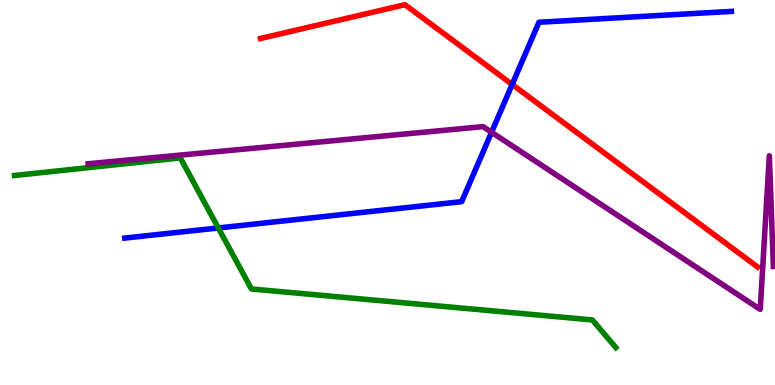[{'lines': ['blue', 'red'], 'intersections': [{'x': 6.61, 'y': 7.81}]}, {'lines': ['green', 'red'], 'intersections': []}, {'lines': ['purple', 'red'], 'intersections': []}, {'lines': ['blue', 'green'], 'intersections': [{'x': 2.82, 'y': 4.08}]}, {'lines': ['blue', 'purple'], 'intersections': [{'x': 6.34, 'y': 6.56}]}, {'lines': ['green', 'purple'], 'intersections': []}]